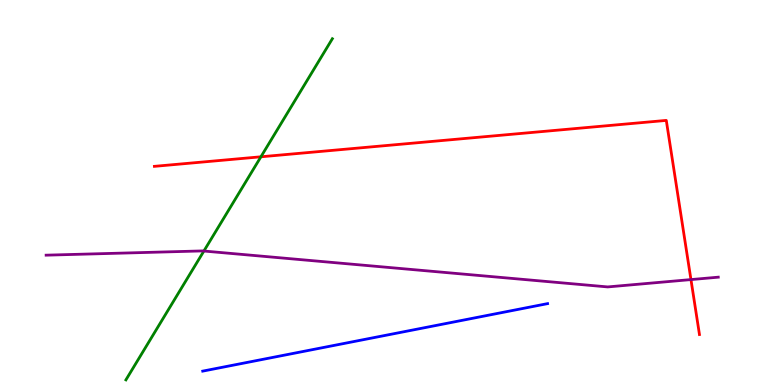[{'lines': ['blue', 'red'], 'intersections': []}, {'lines': ['green', 'red'], 'intersections': [{'x': 3.37, 'y': 5.93}]}, {'lines': ['purple', 'red'], 'intersections': [{'x': 8.92, 'y': 2.74}]}, {'lines': ['blue', 'green'], 'intersections': []}, {'lines': ['blue', 'purple'], 'intersections': []}, {'lines': ['green', 'purple'], 'intersections': [{'x': 2.63, 'y': 3.48}]}]